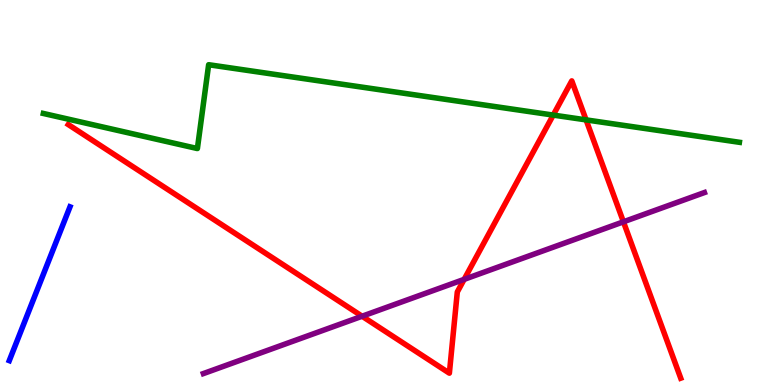[{'lines': ['blue', 'red'], 'intersections': []}, {'lines': ['green', 'red'], 'intersections': [{'x': 7.14, 'y': 7.01}, {'x': 7.56, 'y': 6.89}]}, {'lines': ['purple', 'red'], 'intersections': [{'x': 4.67, 'y': 1.79}, {'x': 5.99, 'y': 2.74}, {'x': 8.04, 'y': 4.24}]}, {'lines': ['blue', 'green'], 'intersections': []}, {'lines': ['blue', 'purple'], 'intersections': []}, {'lines': ['green', 'purple'], 'intersections': []}]